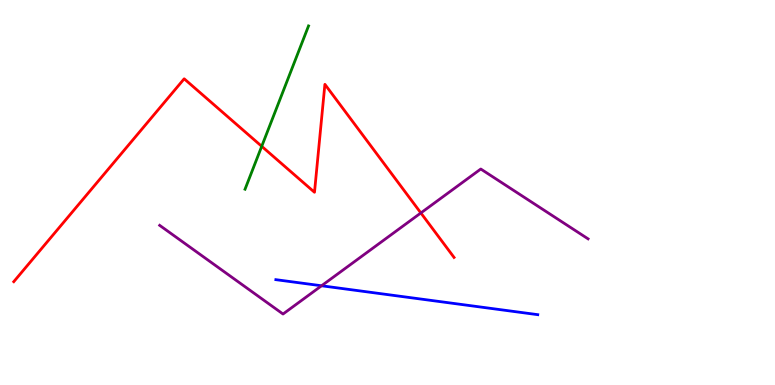[{'lines': ['blue', 'red'], 'intersections': []}, {'lines': ['green', 'red'], 'intersections': [{'x': 3.38, 'y': 6.2}]}, {'lines': ['purple', 'red'], 'intersections': [{'x': 5.43, 'y': 4.47}]}, {'lines': ['blue', 'green'], 'intersections': []}, {'lines': ['blue', 'purple'], 'intersections': [{'x': 4.15, 'y': 2.58}]}, {'lines': ['green', 'purple'], 'intersections': []}]